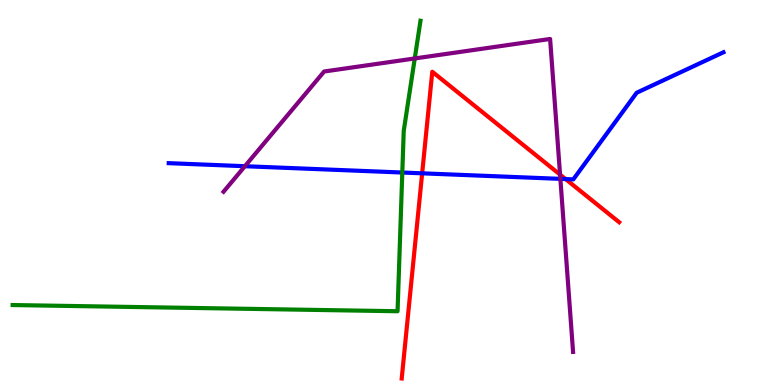[{'lines': ['blue', 'red'], 'intersections': [{'x': 5.45, 'y': 5.5}, {'x': 7.3, 'y': 5.35}]}, {'lines': ['green', 'red'], 'intersections': []}, {'lines': ['purple', 'red'], 'intersections': [{'x': 7.23, 'y': 5.46}]}, {'lines': ['blue', 'green'], 'intersections': [{'x': 5.19, 'y': 5.52}]}, {'lines': ['blue', 'purple'], 'intersections': [{'x': 3.16, 'y': 5.68}, {'x': 7.23, 'y': 5.35}]}, {'lines': ['green', 'purple'], 'intersections': [{'x': 5.35, 'y': 8.48}]}]